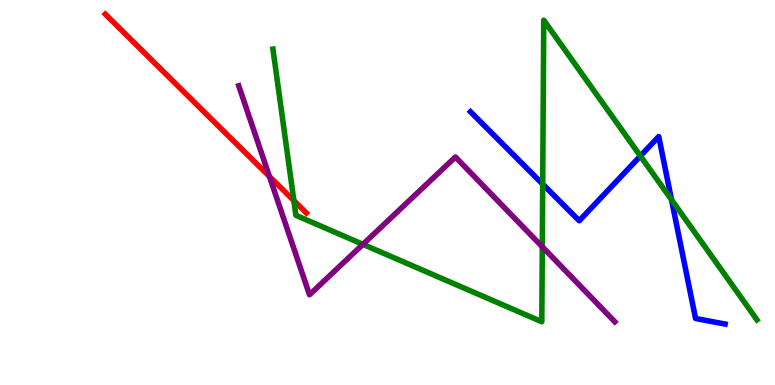[{'lines': ['blue', 'red'], 'intersections': []}, {'lines': ['green', 'red'], 'intersections': [{'x': 3.79, 'y': 4.79}]}, {'lines': ['purple', 'red'], 'intersections': [{'x': 3.48, 'y': 5.42}]}, {'lines': ['blue', 'green'], 'intersections': [{'x': 7.0, 'y': 5.22}, {'x': 8.26, 'y': 5.95}, {'x': 8.66, 'y': 4.81}]}, {'lines': ['blue', 'purple'], 'intersections': []}, {'lines': ['green', 'purple'], 'intersections': [{'x': 4.68, 'y': 3.65}, {'x': 7.0, 'y': 3.59}]}]